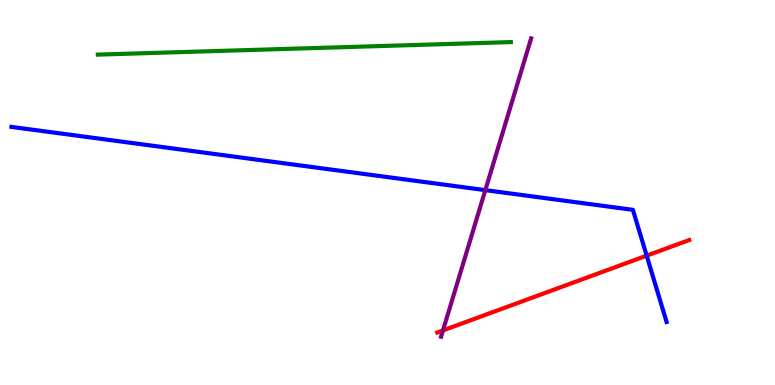[{'lines': ['blue', 'red'], 'intersections': [{'x': 8.34, 'y': 3.36}]}, {'lines': ['green', 'red'], 'intersections': []}, {'lines': ['purple', 'red'], 'intersections': [{'x': 5.72, 'y': 1.42}]}, {'lines': ['blue', 'green'], 'intersections': []}, {'lines': ['blue', 'purple'], 'intersections': [{'x': 6.26, 'y': 5.06}]}, {'lines': ['green', 'purple'], 'intersections': []}]